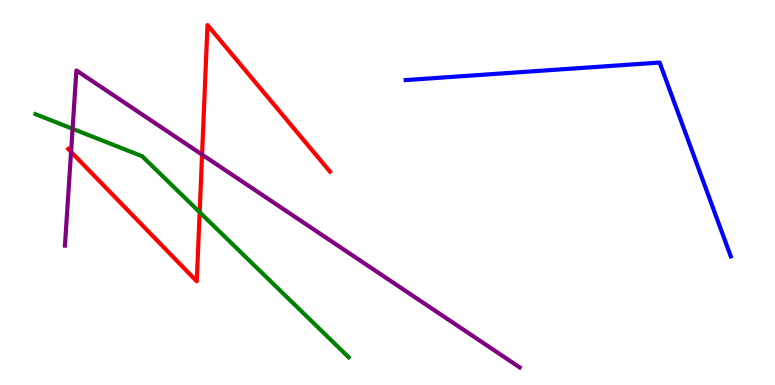[{'lines': ['blue', 'red'], 'intersections': []}, {'lines': ['green', 'red'], 'intersections': [{'x': 2.58, 'y': 4.49}]}, {'lines': ['purple', 'red'], 'intersections': [{'x': 0.917, 'y': 6.05}, {'x': 2.61, 'y': 5.98}]}, {'lines': ['blue', 'green'], 'intersections': []}, {'lines': ['blue', 'purple'], 'intersections': []}, {'lines': ['green', 'purple'], 'intersections': [{'x': 0.936, 'y': 6.65}]}]